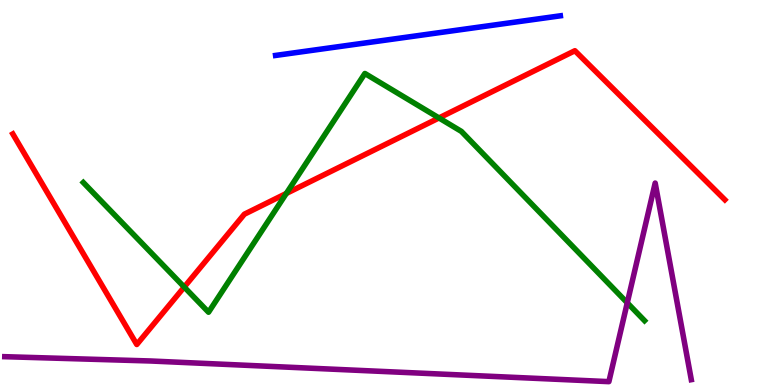[{'lines': ['blue', 'red'], 'intersections': []}, {'lines': ['green', 'red'], 'intersections': [{'x': 2.38, 'y': 2.54}, {'x': 3.69, 'y': 4.98}, {'x': 5.66, 'y': 6.94}]}, {'lines': ['purple', 'red'], 'intersections': []}, {'lines': ['blue', 'green'], 'intersections': []}, {'lines': ['blue', 'purple'], 'intersections': []}, {'lines': ['green', 'purple'], 'intersections': [{'x': 8.09, 'y': 2.13}]}]